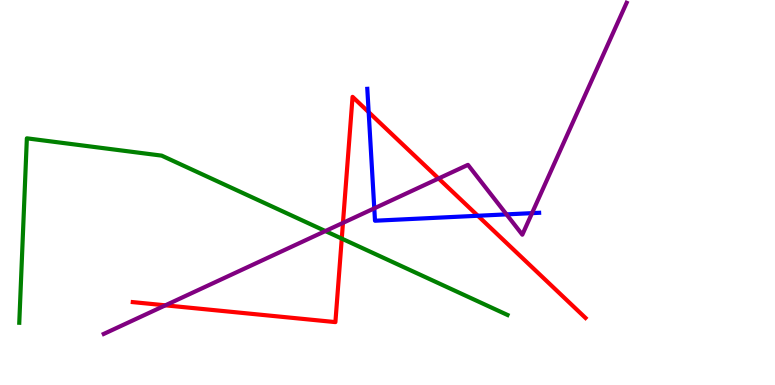[{'lines': ['blue', 'red'], 'intersections': [{'x': 4.76, 'y': 7.09}, {'x': 6.17, 'y': 4.4}]}, {'lines': ['green', 'red'], 'intersections': [{'x': 4.41, 'y': 3.8}]}, {'lines': ['purple', 'red'], 'intersections': [{'x': 2.13, 'y': 2.07}, {'x': 4.43, 'y': 4.21}, {'x': 5.66, 'y': 5.36}]}, {'lines': ['blue', 'green'], 'intersections': []}, {'lines': ['blue', 'purple'], 'intersections': [{'x': 4.83, 'y': 4.59}, {'x': 6.54, 'y': 4.43}, {'x': 6.86, 'y': 4.46}]}, {'lines': ['green', 'purple'], 'intersections': [{'x': 4.2, 'y': 4.0}]}]